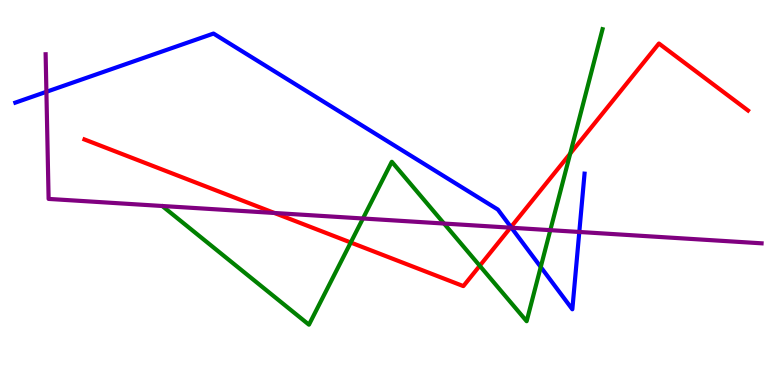[{'lines': ['blue', 'red'], 'intersections': [{'x': 6.59, 'y': 4.1}]}, {'lines': ['green', 'red'], 'intersections': [{'x': 4.53, 'y': 3.7}, {'x': 6.19, 'y': 3.1}, {'x': 7.36, 'y': 6.01}]}, {'lines': ['purple', 'red'], 'intersections': [{'x': 3.54, 'y': 4.47}, {'x': 6.59, 'y': 4.09}]}, {'lines': ['blue', 'green'], 'intersections': [{'x': 6.98, 'y': 3.07}]}, {'lines': ['blue', 'purple'], 'intersections': [{'x': 0.599, 'y': 7.62}, {'x': 6.6, 'y': 4.08}, {'x': 7.47, 'y': 3.97}]}, {'lines': ['green', 'purple'], 'intersections': [{'x': 4.68, 'y': 4.32}, {'x': 5.73, 'y': 4.19}, {'x': 7.1, 'y': 4.02}]}]